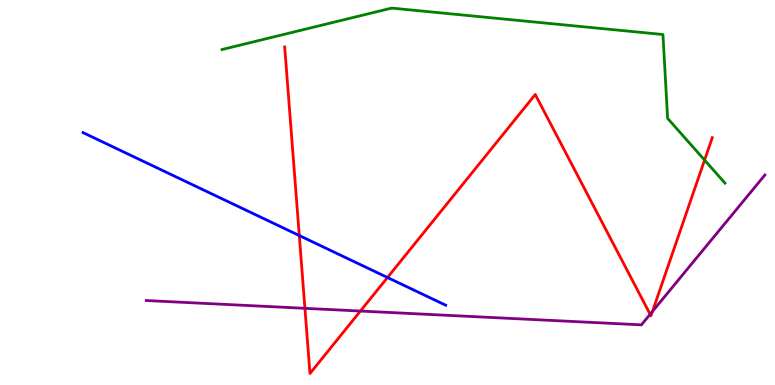[{'lines': ['blue', 'red'], 'intersections': [{'x': 3.86, 'y': 3.88}, {'x': 5.0, 'y': 2.79}]}, {'lines': ['green', 'red'], 'intersections': [{'x': 9.09, 'y': 5.84}]}, {'lines': ['purple', 'red'], 'intersections': [{'x': 3.93, 'y': 1.99}, {'x': 4.65, 'y': 1.92}, {'x': 8.39, 'y': 1.84}, {'x': 8.42, 'y': 1.91}]}, {'lines': ['blue', 'green'], 'intersections': []}, {'lines': ['blue', 'purple'], 'intersections': []}, {'lines': ['green', 'purple'], 'intersections': []}]